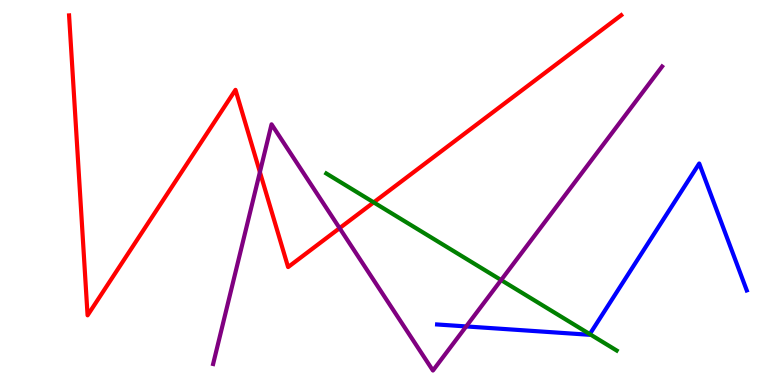[{'lines': ['blue', 'red'], 'intersections': []}, {'lines': ['green', 'red'], 'intersections': [{'x': 4.82, 'y': 4.74}]}, {'lines': ['purple', 'red'], 'intersections': [{'x': 3.35, 'y': 5.53}, {'x': 4.38, 'y': 4.07}]}, {'lines': ['blue', 'green'], 'intersections': [{'x': 7.61, 'y': 1.32}]}, {'lines': ['blue', 'purple'], 'intersections': [{'x': 6.02, 'y': 1.52}]}, {'lines': ['green', 'purple'], 'intersections': [{'x': 6.47, 'y': 2.73}]}]